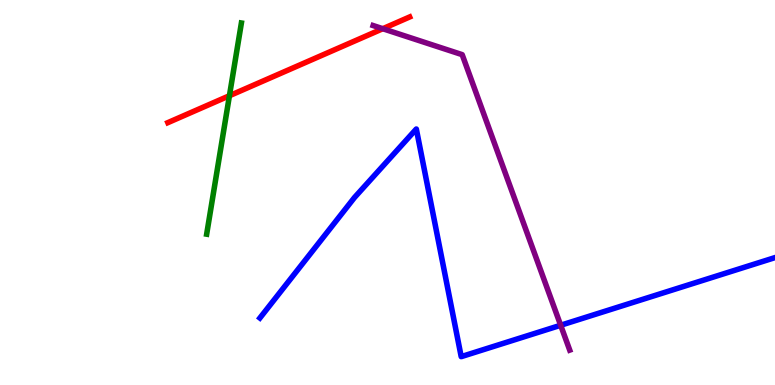[{'lines': ['blue', 'red'], 'intersections': []}, {'lines': ['green', 'red'], 'intersections': [{'x': 2.96, 'y': 7.51}]}, {'lines': ['purple', 'red'], 'intersections': [{'x': 4.94, 'y': 9.25}]}, {'lines': ['blue', 'green'], 'intersections': []}, {'lines': ['blue', 'purple'], 'intersections': [{'x': 7.23, 'y': 1.55}]}, {'lines': ['green', 'purple'], 'intersections': []}]